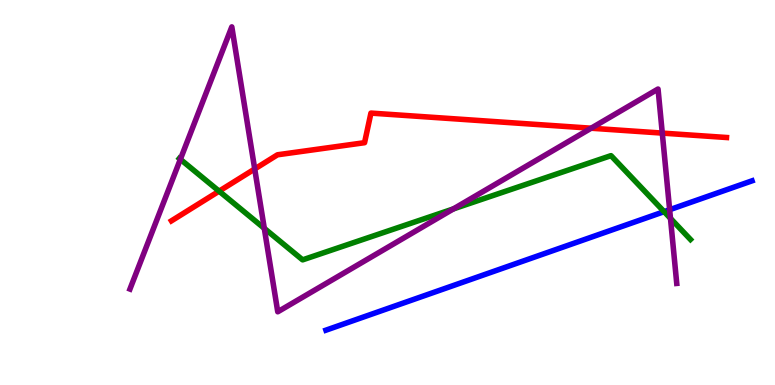[{'lines': ['blue', 'red'], 'intersections': []}, {'lines': ['green', 'red'], 'intersections': [{'x': 2.83, 'y': 5.03}]}, {'lines': ['purple', 'red'], 'intersections': [{'x': 3.29, 'y': 5.61}, {'x': 7.63, 'y': 6.67}, {'x': 8.55, 'y': 6.54}]}, {'lines': ['blue', 'green'], 'intersections': [{'x': 8.57, 'y': 4.5}]}, {'lines': ['blue', 'purple'], 'intersections': [{'x': 8.64, 'y': 4.55}]}, {'lines': ['green', 'purple'], 'intersections': [{'x': 2.33, 'y': 5.86}, {'x': 3.41, 'y': 4.07}, {'x': 5.85, 'y': 4.57}, {'x': 8.65, 'y': 4.33}]}]